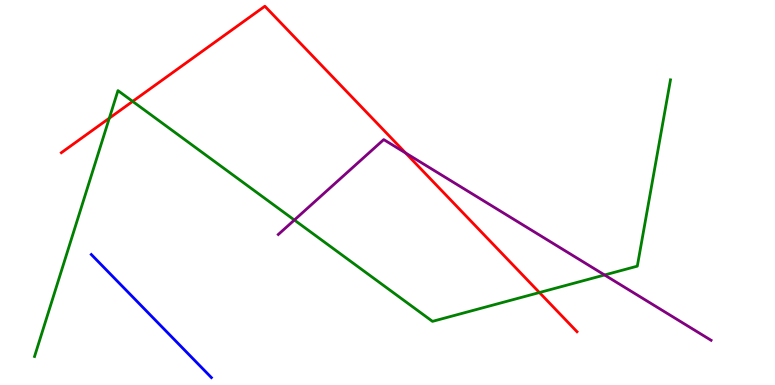[{'lines': ['blue', 'red'], 'intersections': []}, {'lines': ['green', 'red'], 'intersections': [{'x': 1.41, 'y': 6.93}, {'x': 1.71, 'y': 7.37}, {'x': 6.96, 'y': 2.4}]}, {'lines': ['purple', 'red'], 'intersections': [{'x': 5.23, 'y': 6.03}]}, {'lines': ['blue', 'green'], 'intersections': []}, {'lines': ['blue', 'purple'], 'intersections': []}, {'lines': ['green', 'purple'], 'intersections': [{'x': 3.8, 'y': 4.29}, {'x': 7.8, 'y': 2.86}]}]